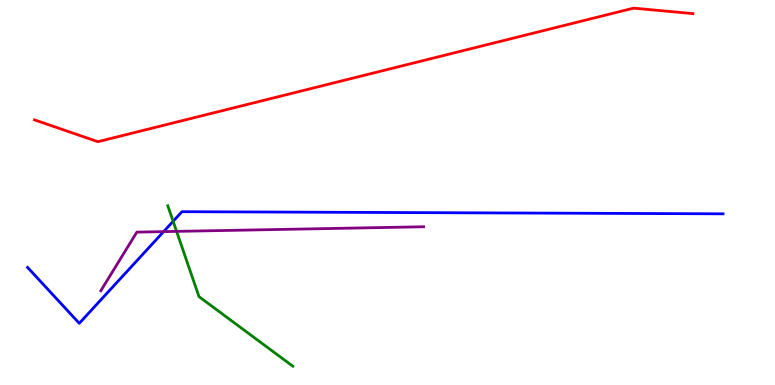[{'lines': ['blue', 'red'], 'intersections': []}, {'lines': ['green', 'red'], 'intersections': []}, {'lines': ['purple', 'red'], 'intersections': []}, {'lines': ['blue', 'green'], 'intersections': [{'x': 2.23, 'y': 4.25}]}, {'lines': ['blue', 'purple'], 'intersections': [{'x': 2.11, 'y': 3.98}]}, {'lines': ['green', 'purple'], 'intersections': [{'x': 2.28, 'y': 3.99}]}]